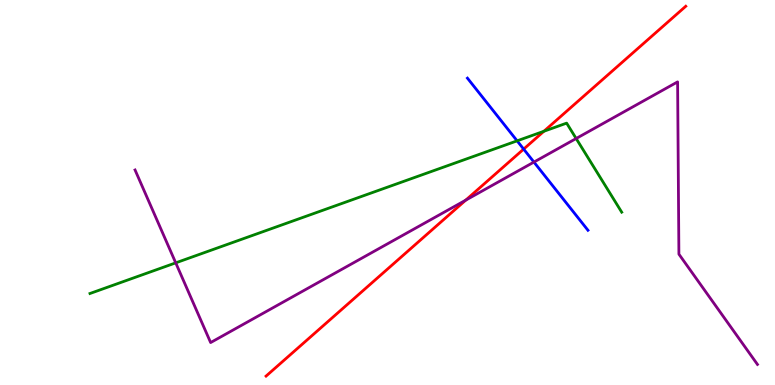[{'lines': ['blue', 'red'], 'intersections': [{'x': 6.76, 'y': 6.13}]}, {'lines': ['green', 'red'], 'intersections': [{'x': 7.02, 'y': 6.59}]}, {'lines': ['purple', 'red'], 'intersections': [{'x': 6.01, 'y': 4.8}]}, {'lines': ['blue', 'green'], 'intersections': [{'x': 6.67, 'y': 6.34}]}, {'lines': ['blue', 'purple'], 'intersections': [{'x': 6.89, 'y': 5.79}]}, {'lines': ['green', 'purple'], 'intersections': [{'x': 2.27, 'y': 3.17}, {'x': 7.43, 'y': 6.4}]}]